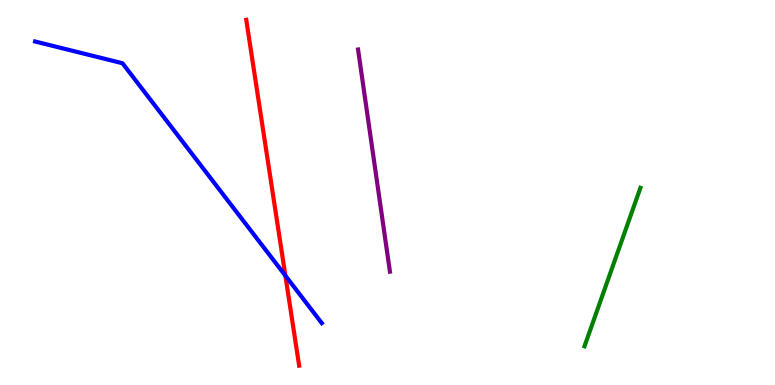[{'lines': ['blue', 'red'], 'intersections': [{'x': 3.68, 'y': 2.84}]}, {'lines': ['green', 'red'], 'intersections': []}, {'lines': ['purple', 'red'], 'intersections': []}, {'lines': ['blue', 'green'], 'intersections': []}, {'lines': ['blue', 'purple'], 'intersections': []}, {'lines': ['green', 'purple'], 'intersections': []}]